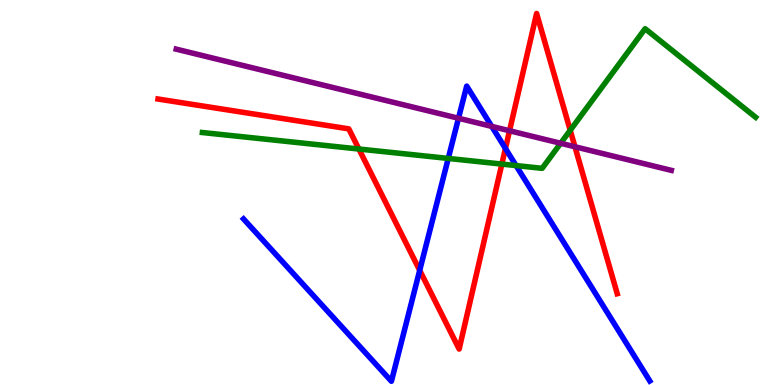[{'lines': ['blue', 'red'], 'intersections': [{'x': 5.42, 'y': 2.98}, {'x': 6.52, 'y': 6.14}]}, {'lines': ['green', 'red'], 'intersections': [{'x': 4.63, 'y': 6.13}, {'x': 6.48, 'y': 5.74}, {'x': 7.36, 'y': 6.62}]}, {'lines': ['purple', 'red'], 'intersections': [{'x': 6.57, 'y': 6.6}, {'x': 7.42, 'y': 6.19}]}, {'lines': ['blue', 'green'], 'intersections': [{'x': 5.78, 'y': 5.88}, {'x': 6.66, 'y': 5.7}]}, {'lines': ['blue', 'purple'], 'intersections': [{'x': 5.92, 'y': 6.93}, {'x': 6.34, 'y': 6.72}]}, {'lines': ['green', 'purple'], 'intersections': [{'x': 7.23, 'y': 6.28}]}]